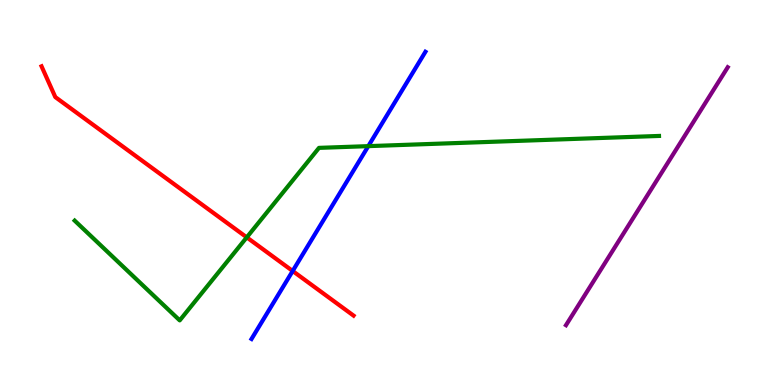[{'lines': ['blue', 'red'], 'intersections': [{'x': 3.78, 'y': 2.96}]}, {'lines': ['green', 'red'], 'intersections': [{'x': 3.18, 'y': 3.83}]}, {'lines': ['purple', 'red'], 'intersections': []}, {'lines': ['blue', 'green'], 'intersections': [{'x': 4.75, 'y': 6.2}]}, {'lines': ['blue', 'purple'], 'intersections': []}, {'lines': ['green', 'purple'], 'intersections': []}]